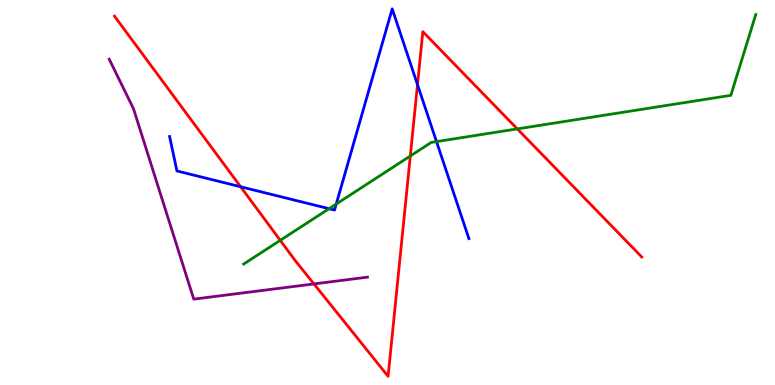[{'lines': ['blue', 'red'], 'intersections': [{'x': 3.1, 'y': 5.15}, {'x': 5.39, 'y': 7.8}]}, {'lines': ['green', 'red'], 'intersections': [{'x': 3.62, 'y': 3.76}, {'x': 5.29, 'y': 5.95}, {'x': 6.67, 'y': 6.65}]}, {'lines': ['purple', 'red'], 'intersections': [{'x': 4.05, 'y': 2.63}]}, {'lines': ['blue', 'green'], 'intersections': [{'x': 4.25, 'y': 4.58}, {'x': 4.34, 'y': 4.7}, {'x': 5.63, 'y': 6.32}]}, {'lines': ['blue', 'purple'], 'intersections': []}, {'lines': ['green', 'purple'], 'intersections': []}]